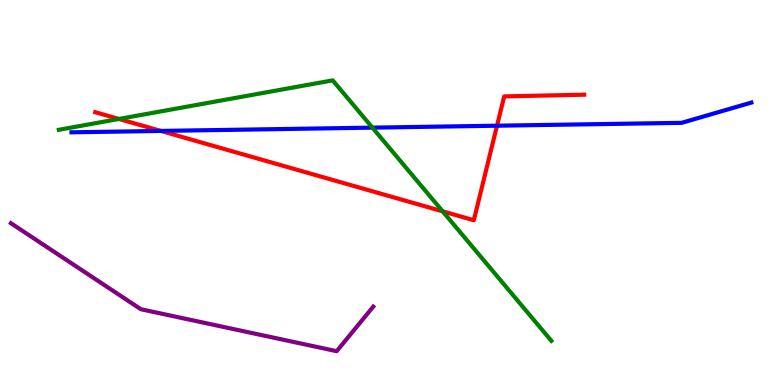[{'lines': ['blue', 'red'], 'intersections': [{'x': 2.08, 'y': 6.6}, {'x': 6.41, 'y': 6.73}]}, {'lines': ['green', 'red'], 'intersections': [{'x': 1.53, 'y': 6.91}, {'x': 5.71, 'y': 4.51}]}, {'lines': ['purple', 'red'], 'intersections': []}, {'lines': ['blue', 'green'], 'intersections': [{'x': 4.81, 'y': 6.68}]}, {'lines': ['blue', 'purple'], 'intersections': []}, {'lines': ['green', 'purple'], 'intersections': []}]